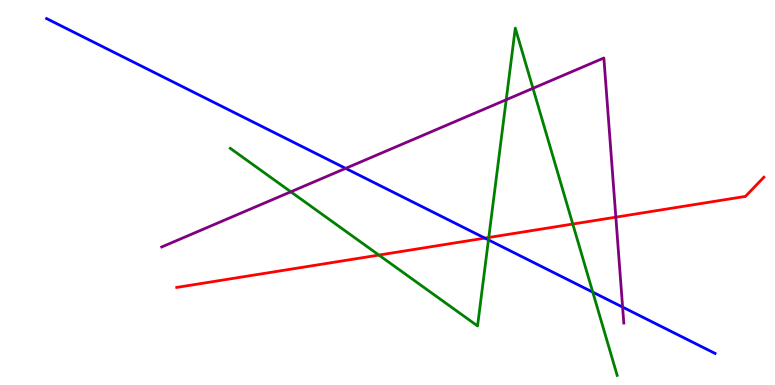[{'lines': ['blue', 'red'], 'intersections': [{'x': 6.26, 'y': 3.82}]}, {'lines': ['green', 'red'], 'intersections': [{'x': 4.89, 'y': 3.37}, {'x': 6.31, 'y': 3.83}, {'x': 7.39, 'y': 4.18}]}, {'lines': ['purple', 'red'], 'intersections': [{'x': 7.95, 'y': 4.36}]}, {'lines': ['blue', 'green'], 'intersections': [{'x': 6.3, 'y': 3.77}, {'x': 7.65, 'y': 2.41}]}, {'lines': ['blue', 'purple'], 'intersections': [{'x': 4.46, 'y': 5.63}, {'x': 8.03, 'y': 2.02}]}, {'lines': ['green', 'purple'], 'intersections': [{'x': 3.75, 'y': 5.02}, {'x': 6.53, 'y': 7.41}, {'x': 6.88, 'y': 7.71}]}]